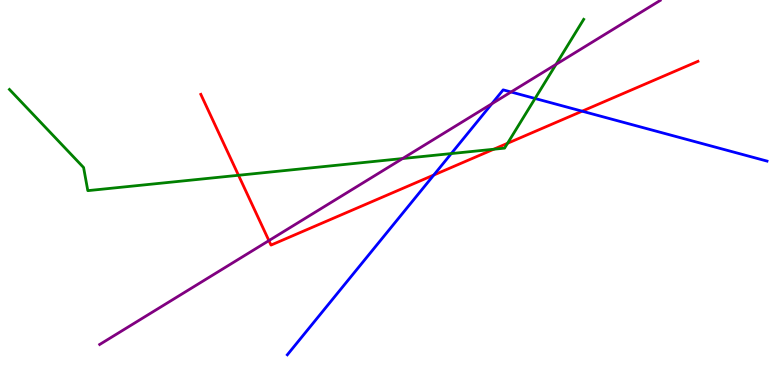[{'lines': ['blue', 'red'], 'intersections': [{'x': 5.6, 'y': 5.45}, {'x': 7.51, 'y': 7.11}]}, {'lines': ['green', 'red'], 'intersections': [{'x': 3.08, 'y': 5.45}, {'x': 6.37, 'y': 6.12}, {'x': 6.55, 'y': 6.28}]}, {'lines': ['purple', 'red'], 'intersections': [{'x': 3.47, 'y': 3.75}]}, {'lines': ['blue', 'green'], 'intersections': [{'x': 5.82, 'y': 6.01}, {'x': 6.9, 'y': 7.44}]}, {'lines': ['blue', 'purple'], 'intersections': [{'x': 6.35, 'y': 7.3}, {'x': 6.59, 'y': 7.61}]}, {'lines': ['green', 'purple'], 'intersections': [{'x': 5.2, 'y': 5.88}, {'x': 7.17, 'y': 8.33}]}]